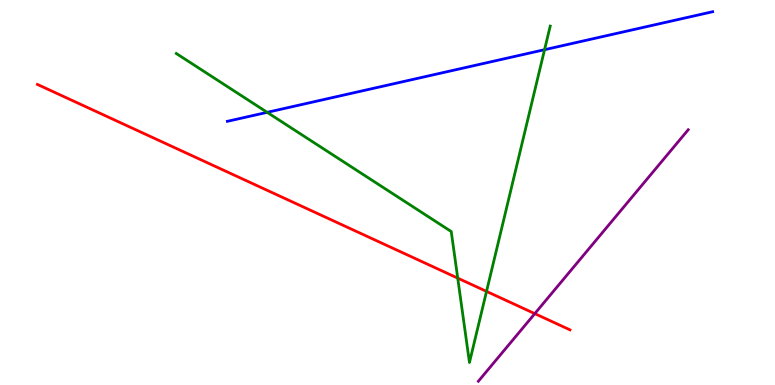[{'lines': ['blue', 'red'], 'intersections': []}, {'lines': ['green', 'red'], 'intersections': [{'x': 5.91, 'y': 2.78}, {'x': 6.28, 'y': 2.43}]}, {'lines': ['purple', 'red'], 'intersections': [{'x': 6.9, 'y': 1.85}]}, {'lines': ['blue', 'green'], 'intersections': [{'x': 3.45, 'y': 7.08}, {'x': 7.03, 'y': 8.71}]}, {'lines': ['blue', 'purple'], 'intersections': []}, {'lines': ['green', 'purple'], 'intersections': []}]